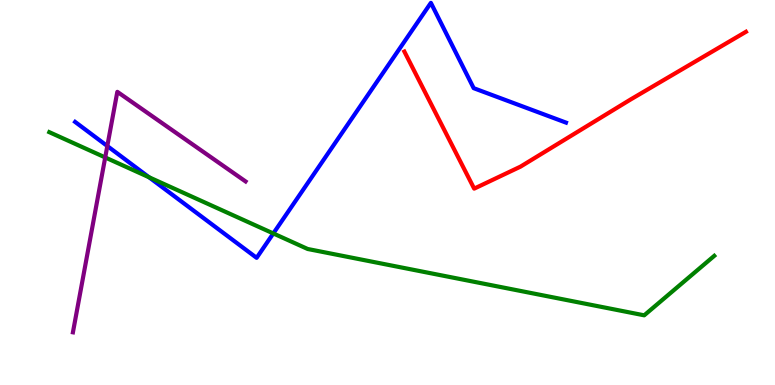[{'lines': ['blue', 'red'], 'intersections': []}, {'lines': ['green', 'red'], 'intersections': []}, {'lines': ['purple', 'red'], 'intersections': []}, {'lines': ['blue', 'green'], 'intersections': [{'x': 1.92, 'y': 5.4}, {'x': 3.53, 'y': 3.94}]}, {'lines': ['blue', 'purple'], 'intersections': [{'x': 1.38, 'y': 6.21}]}, {'lines': ['green', 'purple'], 'intersections': [{'x': 1.36, 'y': 5.91}]}]